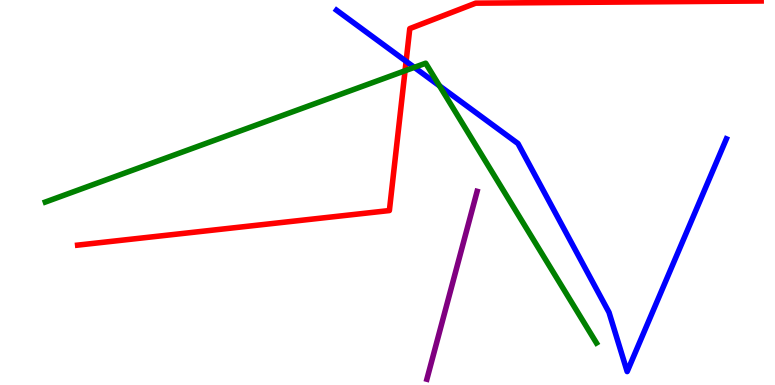[{'lines': ['blue', 'red'], 'intersections': [{'x': 5.24, 'y': 8.41}]}, {'lines': ['green', 'red'], 'intersections': [{'x': 5.23, 'y': 8.16}]}, {'lines': ['purple', 'red'], 'intersections': []}, {'lines': ['blue', 'green'], 'intersections': [{'x': 5.35, 'y': 8.25}, {'x': 5.67, 'y': 7.77}]}, {'lines': ['blue', 'purple'], 'intersections': []}, {'lines': ['green', 'purple'], 'intersections': []}]